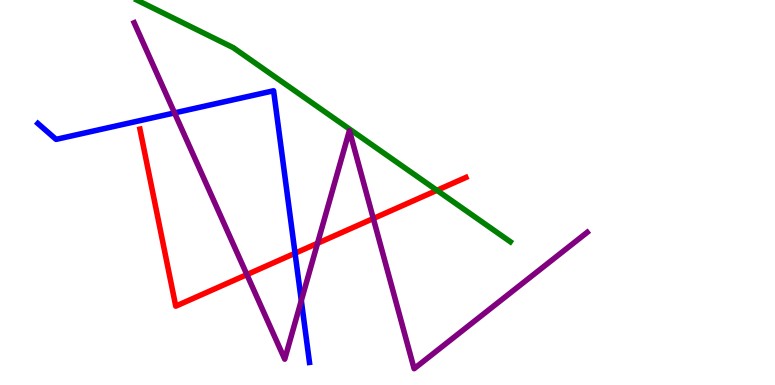[{'lines': ['blue', 'red'], 'intersections': [{'x': 3.81, 'y': 3.42}]}, {'lines': ['green', 'red'], 'intersections': [{'x': 5.64, 'y': 5.06}]}, {'lines': ['purple', 'red'], 'intersections': [{'x': 3.19, 'y': 2.87}, {'x': 4.1, 'y': 3.68}, {'x': 4.82, 'y': 4.32}]}, {'lines': ['blue', 'green'], 'intersections': []}, {'lines': ['blue', 'purple'], 'intersections': [{'x': 2.25, 'y': 7.07}, {'x': 3.89, 'y': 2.19}]}, {'lines': ['green', 'purple'], 'intersections': []}]